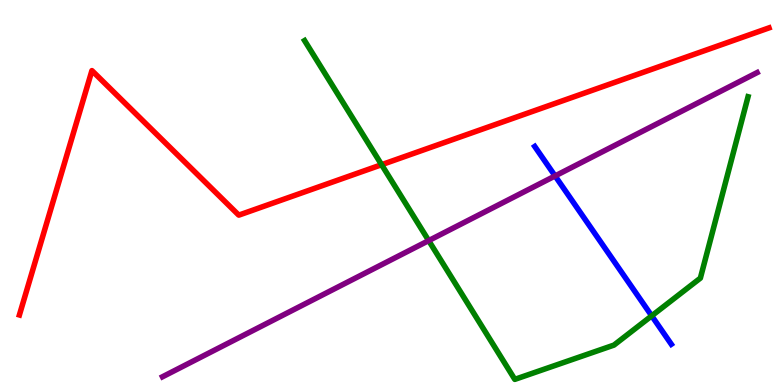[{'lines': ['blue', 'red'], 'intersections': []}, {'lines': ['green', 'red'], 'intersections': [{'x': 4.92, 'y': 5.72}]}, {'lines': ['purple', 'red'], 'intersections': []}, {'lines': ['blue', 'green'], 'intersections': [{'x': 8.41, 'y': 1.8}]}, {'lines': ['blue', 'purple'], 'intersections': [{'x': 7.16, 'y': 5.43}]}, {'lines': ['green', 'purple'], 'intersections': [{'x': 5.53, 'y': 3.75}]}]